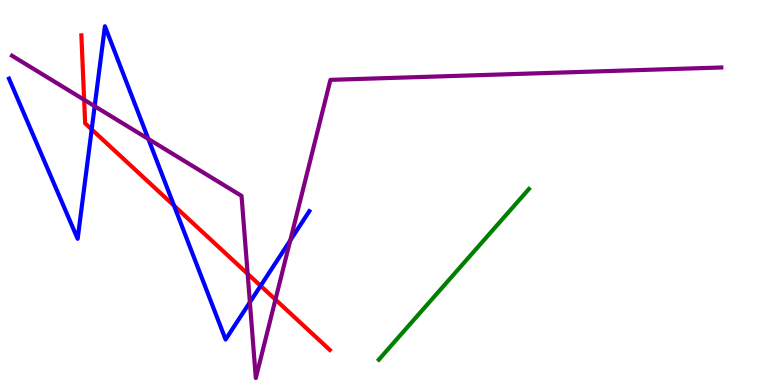[{'lines': ['blue', 'red'], 'intersections': [{'x': 1.18, 'y': 6.64}, {'x': 2.25, 'y': 4.66}, {'x': 3.36, 'y': 2.58}]}, {'lines': ['green', 'red'], 'intersections': []}, {'lines': ['purple', 'red'], 'intersections': [{'x': 1.09, 'y': 7.41}, {'x': 3.2, 'y': 2.89}, {'x': 3.55, 'y': 2.22}]}, {'lines': ['blue', 'green'], 'intersections': []}, {'lines': ['blue', 'purple'], 'intersections': [{'x': 1.22, 'y': 7.24}, {'x': 1.91, 'y': 6.39}, {'x': 3.22, 'y': 2.15}, {'x': 3.75, 'y': 3.76}]}, {'lines': ['green', 'purple'], 'intersections': []}]